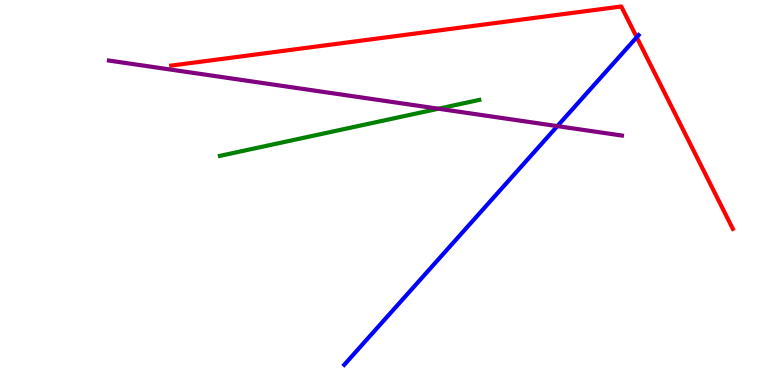[{'lines': ['blue', 'red'], 'intersections': [{'x': 8.22, 'y': 9.03}]}, {'lines': ['green', 'red'], 'intersections': []}, {'lines': ['purple', 'red'], 'intersections': []}, {'lines': ['blue', 'green'], 'intersections': []}, {'lines': ['blue', 'purple'], 'intersections': [{'x': 7.19, 'y': 6.72}]}, {'lines': ['green', 'purple'], 'intersections': [{'x': 5.66, 'y': 7.18}]}]